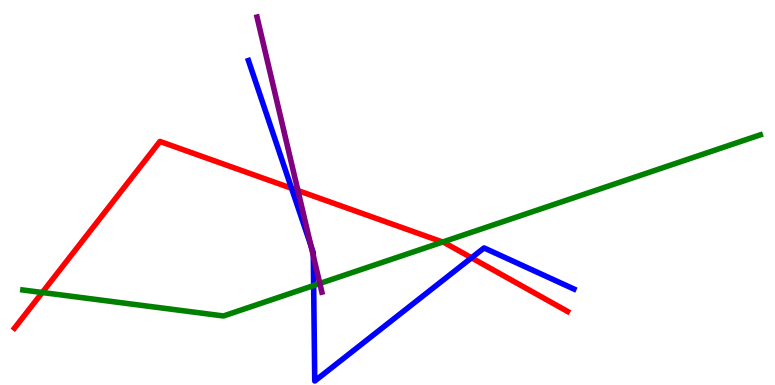[{'lines': ['blue', 'red'], 'intersections': [{'x': 3.76, 'y': 5.11}, {'x': 6.08, 'y': 3.3}]}, {'lines': ['green', 'red'], 'intersections': [{'x': 0.545, 'y': 2.4}, {'x': 5.71, 'y': 3.71}]}, {'lines': ['purple', 'red'], 'intersections': [{'x': 3.84, 'y': 5.05}]}, {'lines': ['blue', 'green'], 'intersections': [{'x': 4.05, 'y': 2.58}]}, {'lines': ['blue', 'purple'], 'intersections': [{'x': 4.01, 'y': 3.62}, {'x': 4.04, 'y': 3.36}]}, {'lines': ['green', 'purple'], 'intersections': [{'x': 4.13, 'y': 2.64}]}]